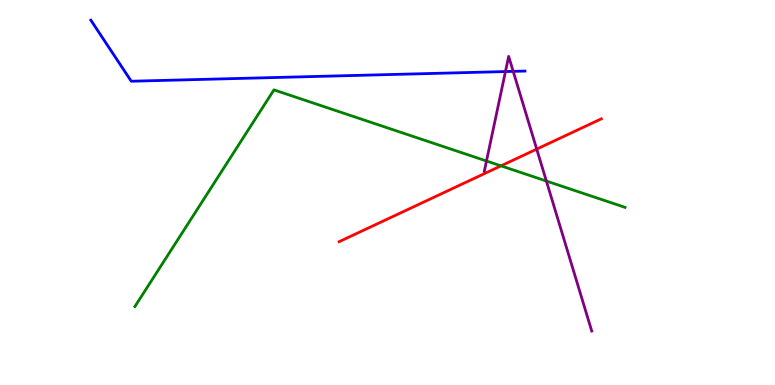[{'lines': ['blue', 'red'], 'intersections': []}, {'lines': ['green', 'red'], 'intersections': [{'x': 6.46, 'y': 5.69}]}, {'lines': ['purple', 'red'], 'intersections': [{'x': 6.93, 'y': 6.13}]}, {'lines': ['blue', 'green'], 'intersections': []}, {'lines': ['blue', 'purple'], 'intersections': [{'x': 6.52, 'y': 8.14}, {'x': 6.62, 'y': 8.15}]}, {'lines': ['green', 'purple'], 'intersections': [{'x': 6.28, 'y': 5.82}, {'x': 7.05, 'y': 5.3}]}]